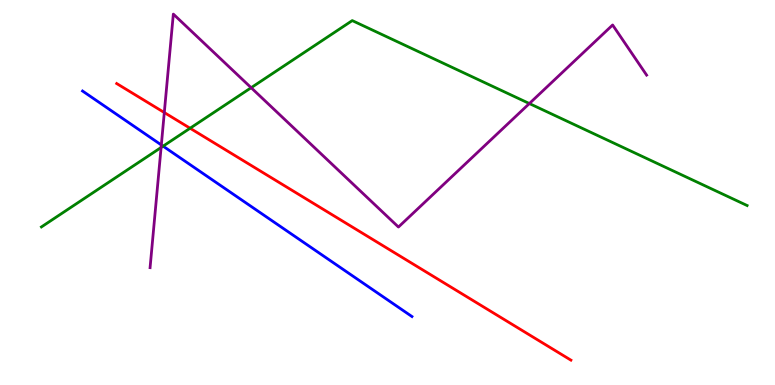[{'lines': ['blue', 'red'], 'intersections': []}, {'lines': ['green', 'red'], 'intersections': [{'x': 2.45, 'y': 6.67}]}, {'lines': ['purple', 'red'], 'intersections': [{'x': 2.12, 'y': 7.08}]}, {'lines': ['blue', 'green'], 'intersections': [{'x': 2.1, 'y': 6.2}]}, {'lines': ['blue', 'purple'], 'intersections': [{'x': 2.08, 'y': 6.23}]}, {'lines': ['green', 'purple'], 'intersections': [{'x': 2.08, 'y': 6.17}, {'x': 3.24, 'y': 7.72}, {'x': 6.83, 'y': 7.31}]}]